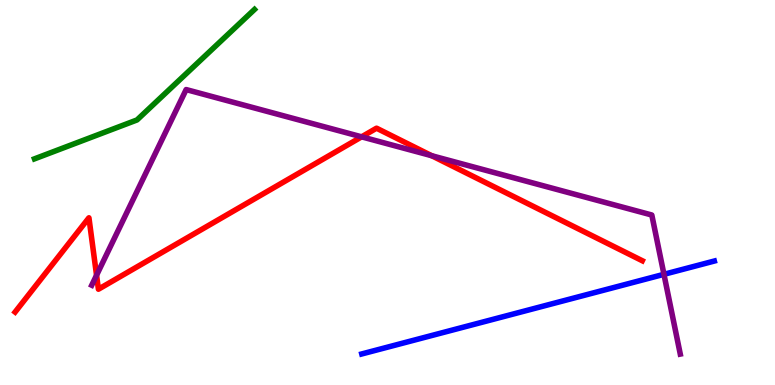[{'lines': ['blue', 'red'], 'intersections': []}, {'lines': ['green', 'red'], 'intersections': []}, {'lines': ['purple', 'red'], 'intersections': [{'x': 1.25, 'y': 2.85}, {'x': 4.67, 'y': 6.45}, {'x': 5.57, 'y': 5.96}]}, {'lines': ['blue', 'green'], 'intersections': []}, {'lines': ['blue', 'purple'], 'intersections': [{'x': 8.57, 'y': 2.88}]}, {'lines': ['green', 'purple'], 'intersections': []}]